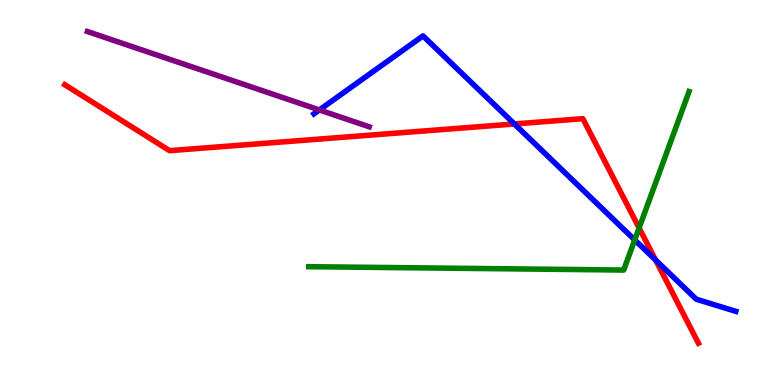[{'lines': ['blue', 'red'], 'intersections': [{'x': 6.64, 'y': 6.78}, {'x': 8.46, 'y': 3.25}]}, {'lines': ['green', 'red'], 'intersections': [{'x': 8.25, 'y': 4.08}]}, {'lines': ['purple', 'red'], 'intersections': []}, {'lines': ['blue', 'green'], 'intersections': [{'x': 8.19, 'y': 3.77}]}, {'lines': ['blue', 'purple'], 'intersections': [{'x': 4.12, 'y': 7.14}]}, {'lines': ['green', 'purple'], 'intersections': []}]